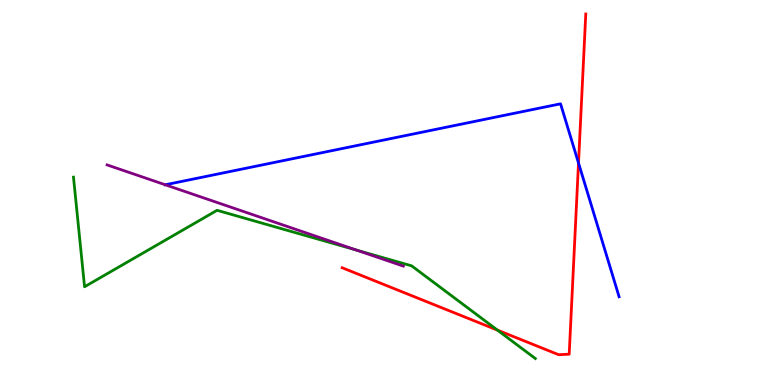[{'lines': ['blue', 'red'], 'intersections': [{'x': 7.46, 'y': 5.77}]}, {'lines': ['green', 'red'], 'intersections': [{'x': 6.42, 'y': 1.43}]}, {'lines': ['purple', 'red'], 'intersections': []}, {'lines': ['blue', 'green'], 'intersections': []}, {'lines': ['blue', 'purple'], 'intersections': [{'x': 2.13, 'y': 5.2}]}, {'lines': ['green', 'purple'], 'intersections': [{'x': 4.6, 'y': 3.5}]}]